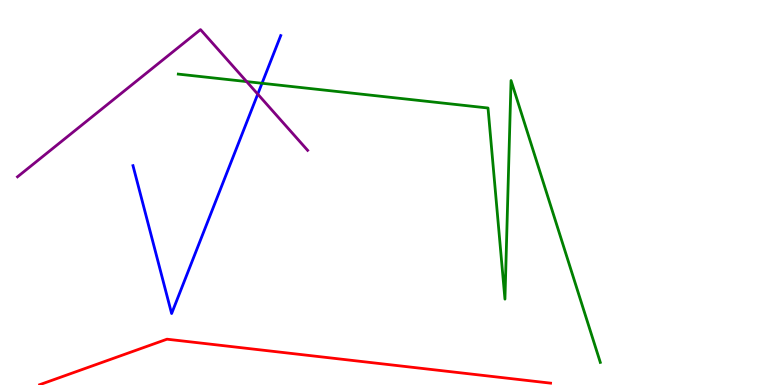[{'lines': ['blue', 'red'], 'intersections': []}, {'lines': ['green', 'red'], 'intersections': []}, {'lines': ['purple', 'red'], 'intersections': []}, {'lines': ['blue', 'green'], 'intersections': [{'x': 3.38, 'y': 7.84}]}, {'lines': ['blue', 'purple'], 'intersections': [{'x': 3.33, 'y': 7.56}]}, {'lines': ['green', 'purple'], 'intersections': [{'x': 3.18, 'y': 7.88}]}]